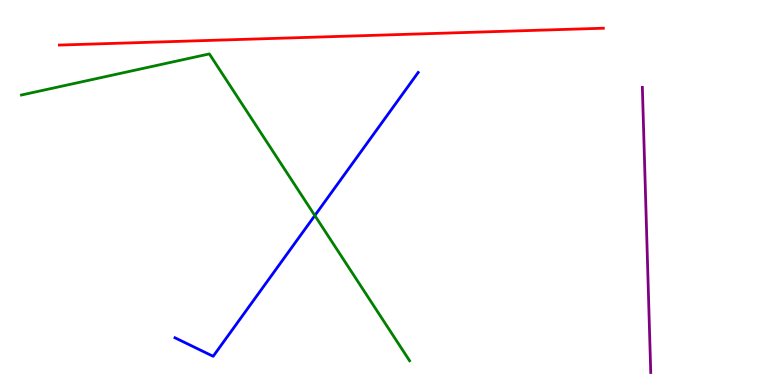[{'lines': ['blue', 'red'], 'intersections': []}, {'lines': ['green', 'red'], 'intersections': []}, {'lines': ['purple', 'red'], 'intersections': []}, {'lines': ['blue', 'green'], 'intersections': [{'x': 4.06, 'y': 4.4}]}, {'lines': ['blue', 'purple'], 'intersections': []}, {'lines': ['green', 'purple'], 'intersections': []}]